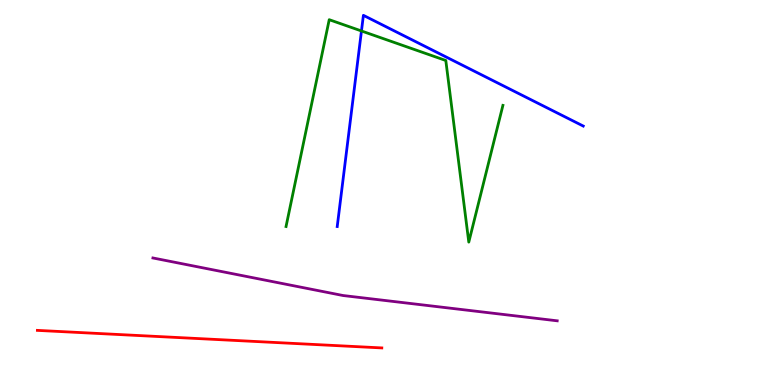[{'lines': ['blue', 'red'], 'intersections': []}, {'lines': ['green', 'red'], 'intersections': []}, {'lines': ['purple', 'red'], 'intersections': []}, {'lines': ['blue', 'green'], 'intersections': [{'x': 4.66, 'y': 9.2}]}, {'lines': ['blue', 'purple'], 'intersections': []}, {'lines': ['green', 'purple'], 'intersections': []}]